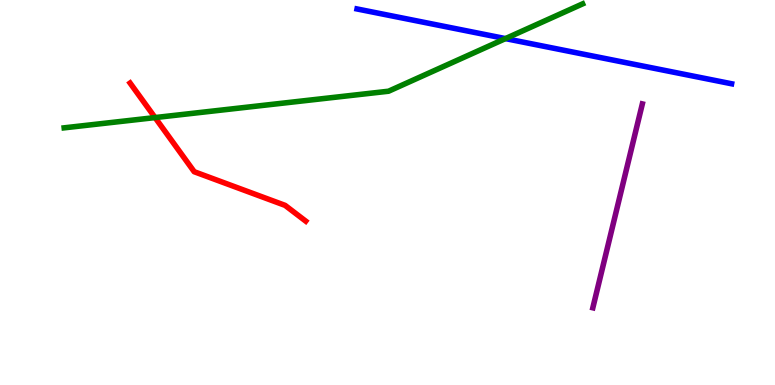[{'lines': ['blue', 'red'], 'intersections': []}, {'lines': ['green', 'red'], 'intersections': [{'x': 2.0, 'y': 6.95}]}, {'lines': ['purple', 'red'], 'intersections': []}, {'lines': ['blue', 'green'], 'intersections': [{'x': 6.52, 'y': 9.0}]}, {'lines': ['blue', 'purple'], 'intersections': []}, {'lines': ['green', 'purple'], 'intersections': []}]